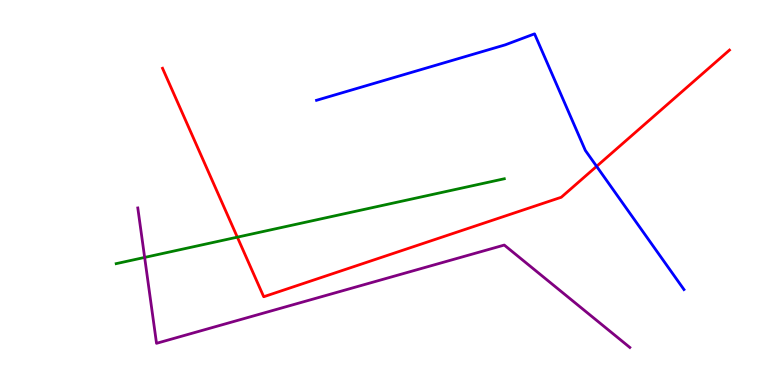[{'lines': ['blue', 'red'], 'intersections': [{'x': 7.7, 'y': 5.68}]}, {'lines': ['green', 'red'], 'intersections': [{'x': 3.06, 'y': 3.84}]}, {'lines': ['purple', 'red'], 'intersections': []}, {'lines': ['blue', 'green'], 'intersections': []}, {'lines': ['blue', 'purple'], 'intersections': []}, {'lines': ['green', 'purple'], 'intersections': [{'x': 1.87, 'y': 3.31}]}]